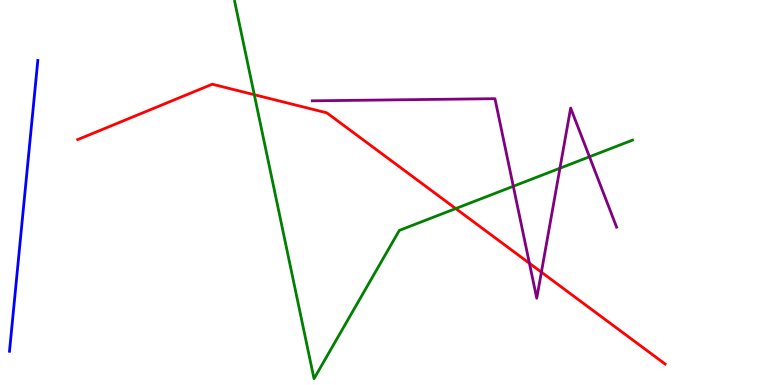[{'lines': ['blue', 'red'], 'intersections': []}, {'lines': ['green', 'red'], 'intersections': [{'x': 3.28, 'y': 7.54}, {'x': 5.88, 'y': 4.58}]}, {'lines': ['purple', 'red'], 'intersections': [{'x': 6.83, 'y': 3.16}, {'x': 6.99, 'y': 2.93}]}, {'lines': ['blue', 'green'], 'intersections': []}, {'lines': ['blue', 'purple'], 'intersections': []}, {'lines': ['green', 'purple'], 'intersections': [{'x': 6.62, 'y': 5.16}, {'x': 7.22, 'y': 5.63}, {'x': 7.61, 'y': 5.93}]}]